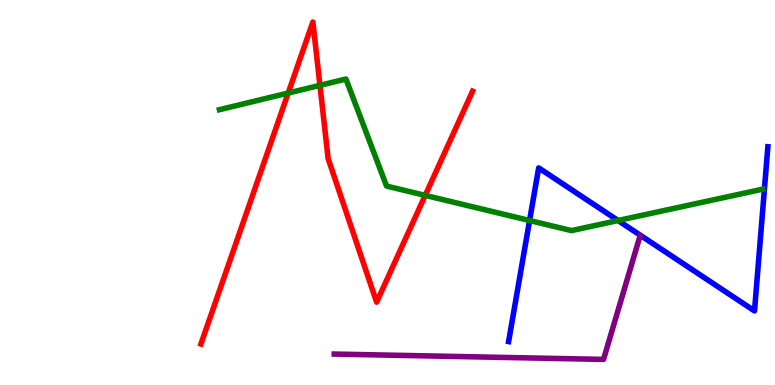[{'lines': ['blue', 'red'], 'intersections': []}, {'lines': ['green', 'red'], 'intersections': [{'x': 3.72, 'y': 7.58}, {'x': 4.13, 'y': 7.78}, {'x': 5.49, 'y': 4.92}]}, {'lines': ['purple', 'red'], 'intersections': []}, {'lines': ['blue', 'green'], 'intersections': [{'x': 6.83, 'y': 4.27}, {'x': 7.98, 'y': 4.27}]}, {'lines': ['blue', 'purple'], 'intersections': []}, {'lines': ['green', 'purple'], 'intersections': []}]